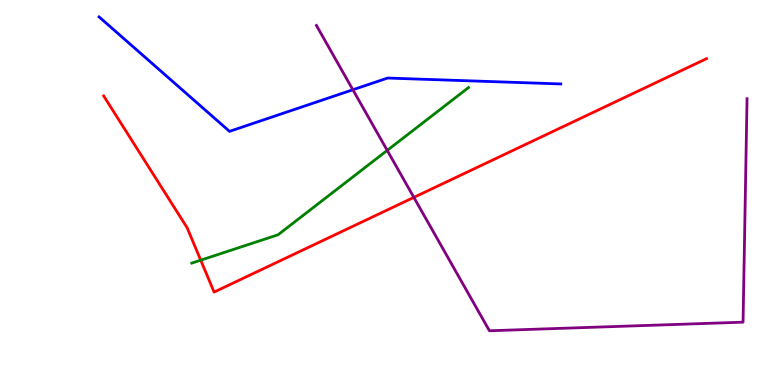[{'lines': ['blue', 'red'], 'intersections': []}, {'lines': ['green', 'red'], 'intersections': [{'x': 2.59, 'y': 3.24}]}, {'lines': ['purple', 'red'], 'intersections': [{'x': 5.34, 'y': 4.87}]}, {'lines': ['blue', 'green'], 'intersections': []}, {'lines': ['blue', 'purple'], 'intersections': [{'x': 4.55, 'y': 7.67}]}, {'lines': ['green', 'purple'], 'intersections': [{'x': 5.0, 'y': 6.09}]}]